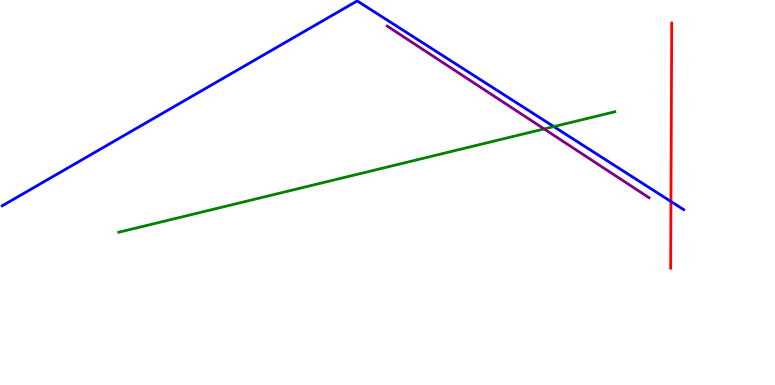[{'lines': ['blue', 'red'], 'intersections': [{'x': 8.66, 'y': 4.77}]}, {'lines': ['green', 'red'], 'intersections': []}, {'lines': ['purple', 'red'], 'intersections': []}, {'lines': ['blue', 'green'], 'intersections': [{'x': 7.15, 'y': 6.71}]}, {'lines': ['blue', 'purple'], 'intersections': []}, {'lines': ['green', 'purple'], 'intersections': [{'x': 7.02, 'y': 6.65}]}]